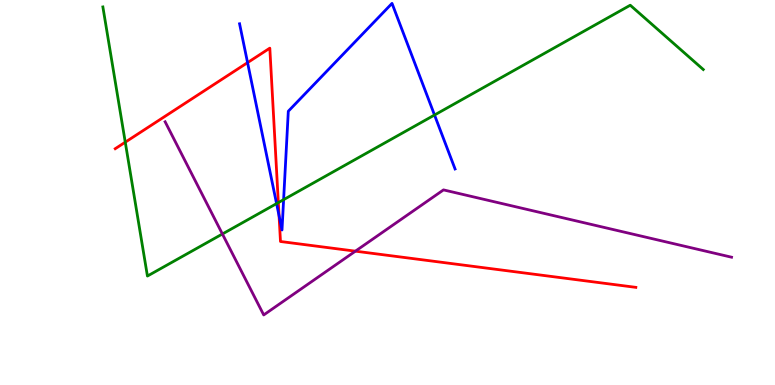[{'lines': ['blue', 'red'], 'intersections': [{'x': 3.19, 'y': 8.37}, {'x': 3.6, 'y': 4.4}]}, {'lines': ['green', 'red'], 'intersections': [{'x': 1.62, 'y': 6.31}, {'x': 3.59, 'y': 4.74}]}, {'lines': ['purple', 'red'], 'intersections': [{'x': 4.59, 'y': 3.48}]}, {'lines': ['blue', 'green'], 'intersections': [{'x': 3.57, 'y': 4.71}, {'x': 3.66, 'y': 4.81}, {'x': 5.61, 'y': 7.01}]}, {'lines': ['blue', 'purple'], 'intersections': []}, {'lines': ['green', 'purple'], 'intersections': [{'x': 2.87, 'y': 3.92}]}]